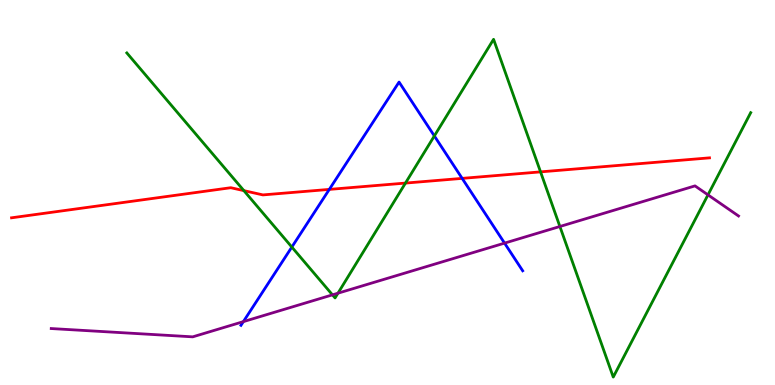[{'lines': ['blue', 'red'], 'intersections': [{'x': 4.25, 'y': 5.08}, {'x': 5.96, 'y': 5.37}]}, {'lines': ['green', 'red'], 'intersections': [{'x': 3.15, 'y': 5.05}, {'x': 5.23, 'y': 5.24}, {'x': 6.97, 'y': 5.54}]}, {'lines': ['purple', 'red'], 'intersections': []}, {'lines': ['blue', 'green'], 'intersections': [{'x': 3.77, 'y': 3.58}, {'x': 5.6, 'y': 6.47}]}, {'lines': ['blue', 'purple'], 'intersections': [{'x': 3.14, 'y': 1.65}, {'x': 6.51, 'y': 3.69}]}, {'lines': ['green', 'purple'], 'intersections': [{'x': 4.29, 'y': 2.34}, {'x': 4.36, 'y': 2.38}, {'x': 7.22, 'y': 4.12}, {'x': 9.14, 'y': 4.94}]}]